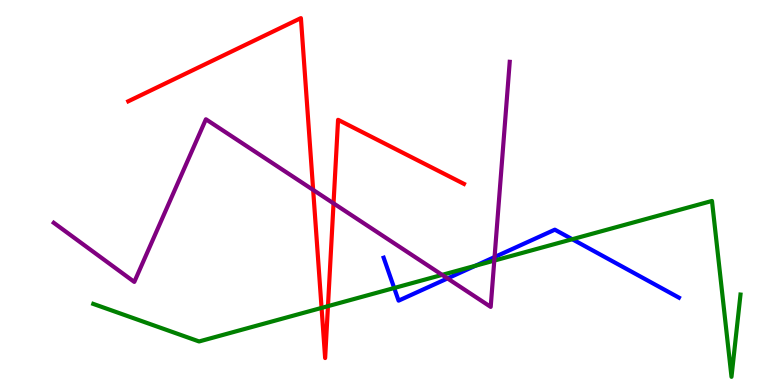[{'lines': ['blue', 'red'], 'intersections': []}, {'lines': ['green', 'red'], 'intersections': [{'x': 4.15, 'y': 2.0}, {'x': 4.23, 'y': 2.05}]}, {'lines': ['purple', 'red'], 'intersections': [{'x': 4.04, 'y': 5.07}, {'x': 4.3, 'y': 4.72}]}, {'lines': ['blue', 'green'], 'intersections': [{'x': 5.09, 'y': 2.52}, {'x': 6.13, 'y': 3.1}, {'x': 7.38, 'y': 3.79}]}, {'lines': ['blue', 'purple'], 'intersections': [{'x': 5.77, 'y': 2.77}, {'x': 6.38, 'y': 3.32}]}, {'lines': ['green', 'purple'], 'intersections': [{'x': 5.7, 'y': 2.86}, {'x': 6.38, 'y': 3.23}]}]